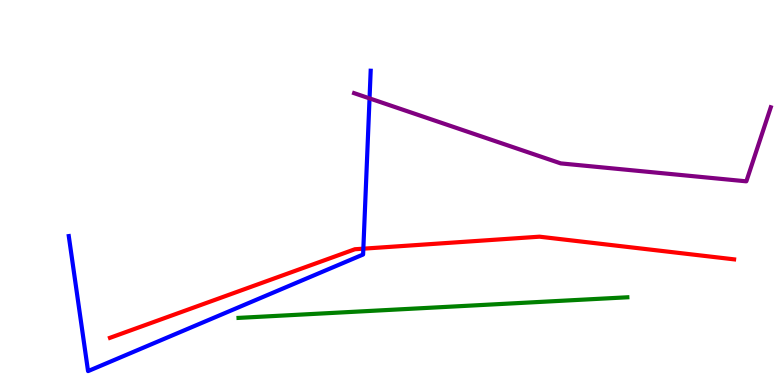[{'lines': ['blue', 'red'], 'intersections': [{'x': 4.69, 'y': 3.54}]}, {'lines': ['green', 'red'], 'intersections': []}, {'lines': ['purple', 'red'], 'intersections': []}, {'lines': ['blue', 'green'], 'intersections': []}, {'lines': ['blue', 'purple'], 'intersections': [{'x': 4.77, 'y': 7.44}]}, {'lines': ['green', 'purple'], 'intersections': []}]